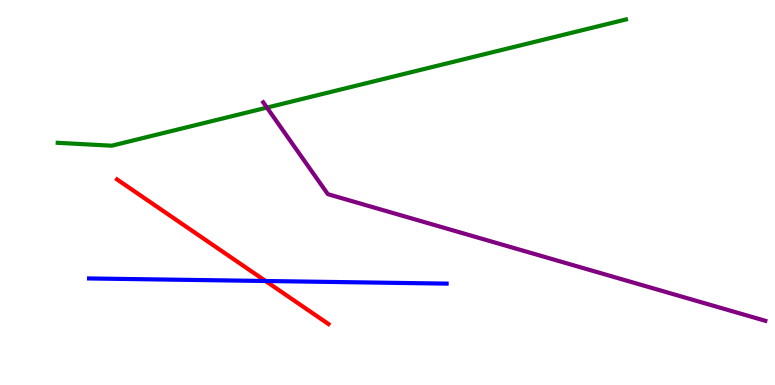[{'lines': ['blue', 'red'], 'intersections': [{'x': 3.43, 'y': 2.7}]}, {'lines': ['green', 'red'], 'intersections': []}, {'lines': ['purple', 'red'], 'intersections': []}, {'lines': ['blue', 'green'], 'intersections': []}, {'lines': ['blue', 'purple'], 'intersections': []}, {'lines': ['green', 'purple'], 'intersections': [{'x': 3.44, 'y': 7.21}]}]